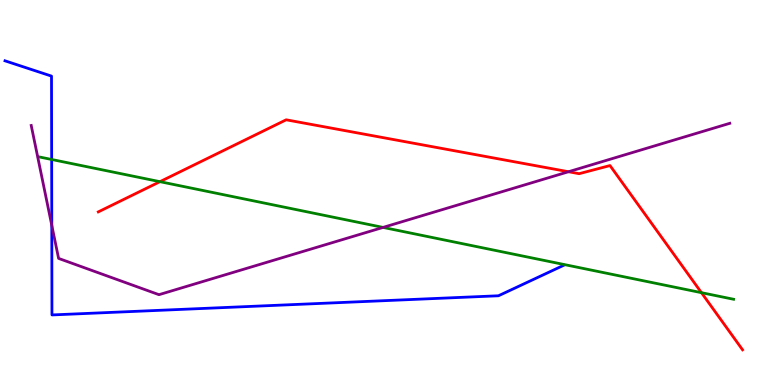[{'lines': ['blue', 'red'], 'intersections': []}, {'lines': ['green', 'red'], 'intersections': [{'x': 2.06, 'y': 5.28}, {'x': 9.05, 'y': 2.4}]}, {'lines': ['purple', 'red'], 'intersections': [{'x': 7.34, 'y': 5.54}]}, {'lines': ['blue', 'green'], 'intersections': [{'x': 0.667, 'y': 5.86}]}, {'lines': ['blue', 'purple'], 'intersections': [{'x': 0.668, 'y': 4.15}]}, {'lines': ['green', 'purple'], 'intersections': [{'x': 4.94, 'y': 4.09}]}]